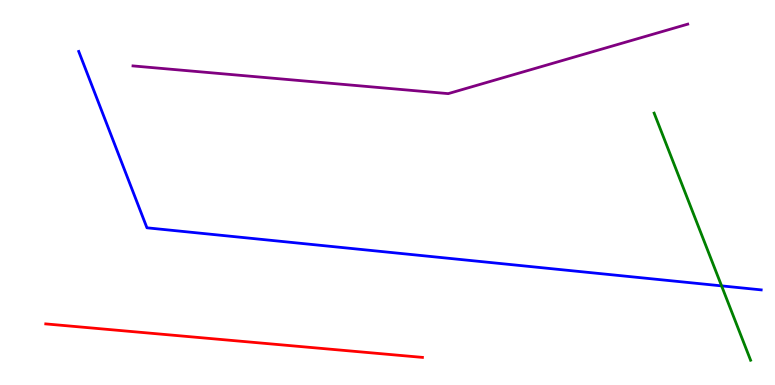[{'lines': ['blue', 'red'], 'intersections': []}, {'lines': ['green', 'red'], 'intersections': []}, {'lines': ['purple', 'red'], 'intersections': []}, {'lines': ['blue', 'green'], 'intersections': [{'x': 9.31, 'y': 2.57}]}, {'lines': ['blue', 'purple'], 'intersections': []}, {'lines': ['green', 'purple'], 'intersections': []}]